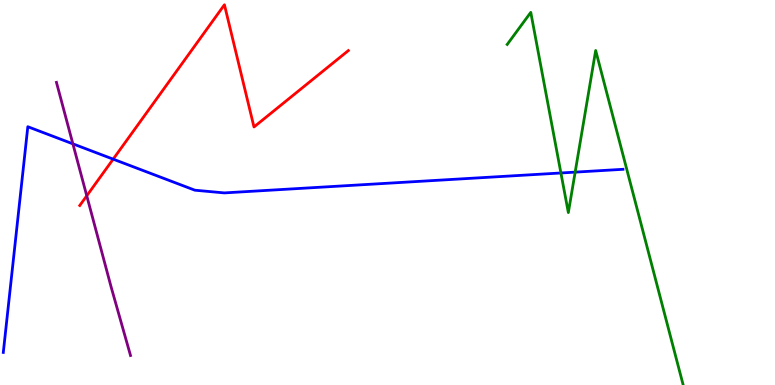[{'lines': ['blue', 'red'], 'intersections': [{'x': 1.46, 'y': 5.87}]}, {'lines': ['green', 'red'], 'intersections': []}, {'lines': ['purple', 'red'], 'intersections': [{'x': 1.12, 'y': 4.91}]}, {'lines': ['blue', 'green'], 'intersections': [{'x': 7.24, 'y': 5.51}, {'x': 7.42, 'y': 5.53}]}, {'lines': ['blue', 'purple'], 'intersections': [{'x': 0.94, 'y': 6.26}]}, {'lines': ['green', 'purple'], 'intersections': []}]